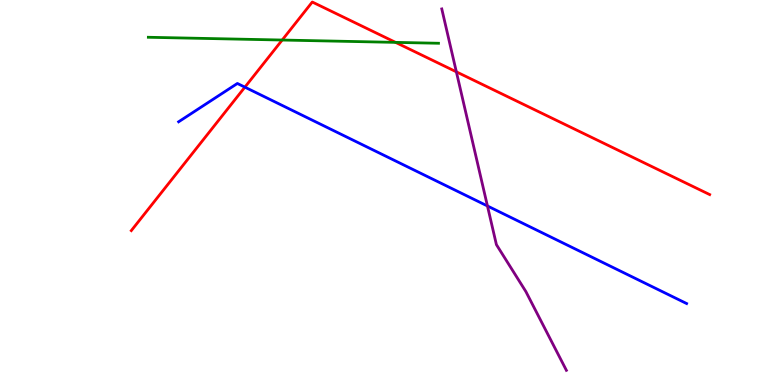[{'lines': ['blue', 'red'], 'intersections': [{'x': 3.16, 'y': 7.74}]}, {'lines': ['green', 'red'], 'intersections': [{'x': 3.64, 'y': 8.96}, {'x': 5.1, 'y': 8.9}]}, {'lines': ['purple', 'red'], 'intersections': [{'x': 5.89, 'y': 8.13}]}, {'lines': ['blue', 'green'], 'intersections': []}, {'lines': ['blue', 'purple'], 'intersections': [{'x': 6.29, 'y': 4.65}]}, {'lines': ['green', 'purple'], 'intersections': []}]